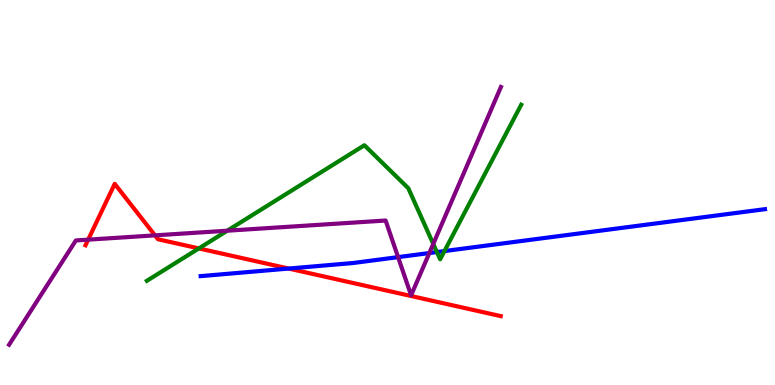[{'lines': ['blue', 'red'], 'intersections': [{'x': 3.72, 'y': 3.02}]}, {'lines': ['green', 'red'], 'intersections': [{'x': 2.57, 'y': 3.55}]}, {'lines': ['purple', 'red'], 'intersections': [{'x': 1.14, 'y': 3.78}, {'x': 2.0, 'y': 3.89}]}, {'lines': ['blue', 'green'], 'intersections': [{'x': 5.64, 'y': 3.45}, {'x': 5.73, 'y': 3.48}]}, {'lines': ['blue', 'purple'], 'intersections': [{'x': 5.14, 'y': 3.32}, {'x': 5.54, 'y': 3.43}]}, {'lines': ['green', 'purple'], 'intersections': [{'x': 2.93, 'y': 4.01}, {'x': 5.59, 'y': 3.66}]}]